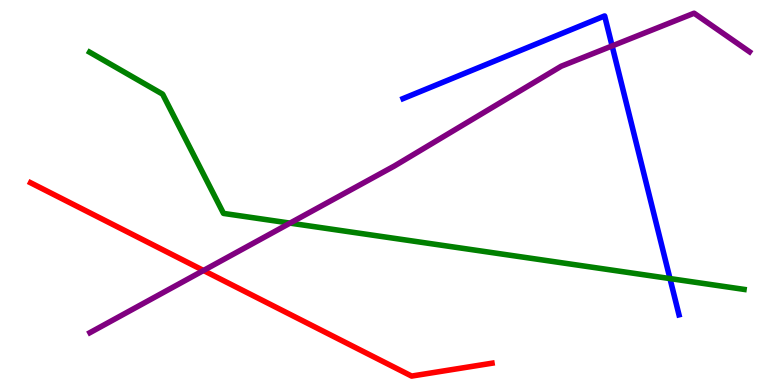[{'lines': ['blue', 'red'], 'intersections': []}, {'lines': ['green', 'red'], 'intersections': []}, {'lines': ['purple', 'red'], 'intersections': [{'x': 2.63, 'y': 2.97}]}, {'lines': ['blue', 'green'], 'intersections': [{'x': 8.65, 'y': 2.76}]}, {'lines': ['blue', 'purple'], 'intersections': [{'x': 7.9, 'y': 8.81}]}, {'lines': ['green', 'purple'], 'intersections': [{'x': 3.74, 'y': 4.2}]}]